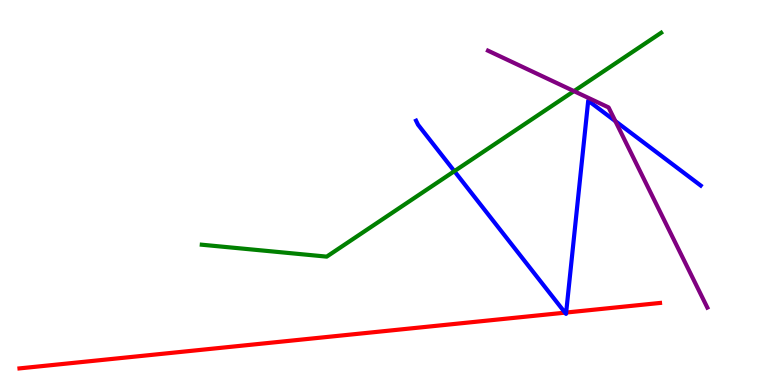[{'lines': ['blue', 'red'], 'intersections': [{'x': 7.29, 'y': 1.88}, {'x': 7.31, 'y': 1.88}]}, {'lines': ['green', 'red'], 'intersections': []}, {'lines': ['purple', 'red'], 'intersections': []}, {'lines': ['blue', 'green'], 'intersections': [{'x': 5.86, 'y': 5.55}]}, {'lines': ['blue', 'purple'], 'intersections': [{'x': 7.94, 'y': 6.85}]}, {'lines': ['green', 'purple'], 'intersections': [{'x': 7.41, 'y': 7.63}]}]